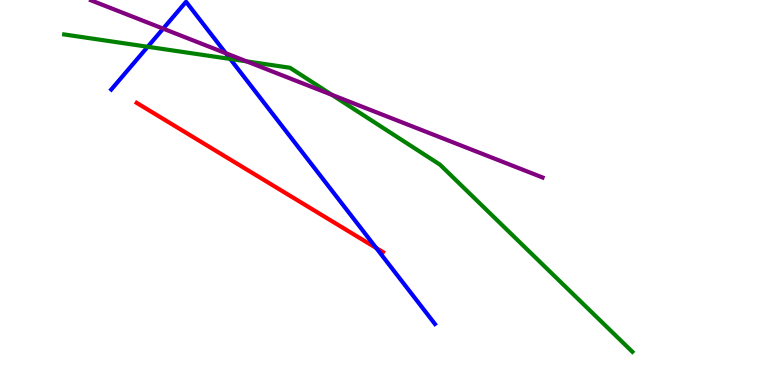[{'lines': ['blue', 'red'], 'intersections': [{'x': 4.86, 'y': 3.56}]}, {'lines': ['green', 'red'], 'intersections': []}, {'lines': ['purple', 'red'], 'intersections': []}, {'lines': ['blue', 'green'], 'intersections': [{'x': 1.91, 'y': 8.79}, {'x': 2.97, 'y': 8.47}]}, {'lines': ['blue', 'purple'], 'intersections': [{'x': 2.11, 'y': 9.26}, {'x': 2.91, 'y': 8.62}]}, {'lines': ['green', 'purple'], 'intersections': [{'x': 3.18, 'y': 8.41}, {'x': 4.28, 'y': 7.54}]}]